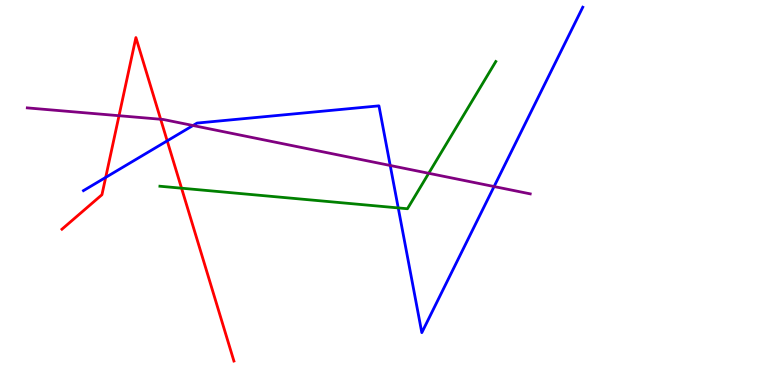[{'lines': ['blue', 'red'], 'intersections': [{'x': 1.36, 'y': 5.39}, {'x': 2.16, 'y': 6.34}]}, {'lines': ['green', 'red'], 'intersections': [{'x': 2.34, 'y': 5.11}]}, {'lines': ['purple', 'red'], 'intersections': [{'x': 1.54, 'y': 6.99}, {'x': 2.07, 'y': 6.9}]}, {'lines': ['blue', 'green'], 'intersections': [{'x': 5.14, 'y': 4.6}]}, {'lines': ['blue', 'purple'], 'intersections': [{'x': 2.49, 'y': 6.74}, {'x': 5.04, 'y': 5.7}, {'x': 6.38, 'y': 5.15}]}, {'lines': ['green', 'purple'], 'intersections': [{'x': 5.53, 'y': 5.5}]}]